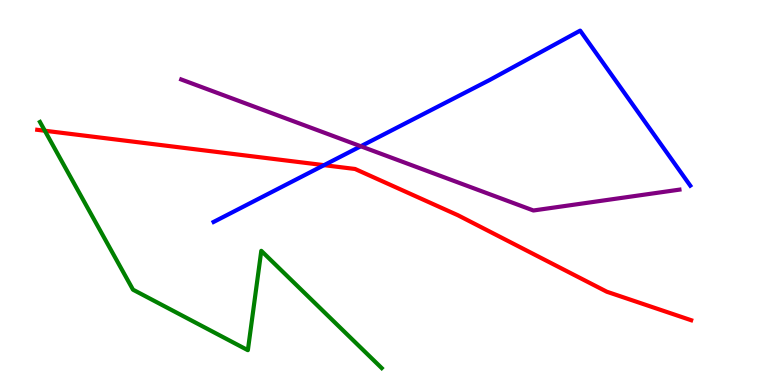[{'lines': ['blue', 'red'], 'intersections': [{'x': 4.18, 'y': 5.71}]}, {'lines': ['green', 'red'], 'intersections': [{'x': 0.578, 'y': 6.6}]}, {'lines': ['purple', 'red'], 'intersections': []}, {'lines': ['blue', 'green'], 'intersections': []}, {'lines': ['blue', 'purple'], 'intersections': [{'x': 4.66, 'y': 6.2}]}, {'lines': ['green', 'purple'], 'intersections': []}]